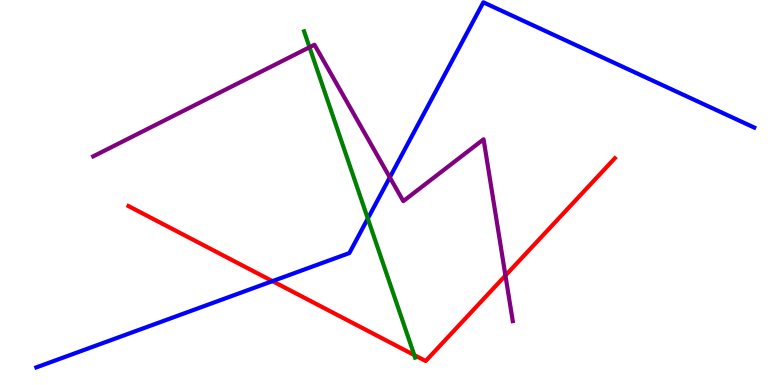[{'lines': ['blue', 'red'], 'intersections': [{'x': 3.52, 'y': 2.7}]}, {'lines': ['green', 'red'], 'intersections': [{'x': 5.35, 'y': 0.778}]}, {'lines': ['purple', 'red'], 'intersections': [{'x': 6.52, 'y': 2.84}]}, {'lines': ['blue', 'green'], 'intersections': [{'x': 4.75, 'y': 4.32}]}, {'lines': ['blue', 'purple'], 'intersections': [{'x': 5.03, 'y': 5.39}]}, {'lines': ['green', 'purple'], 'intersections': [{'x': 3.99, 'y': 8.77}]}]